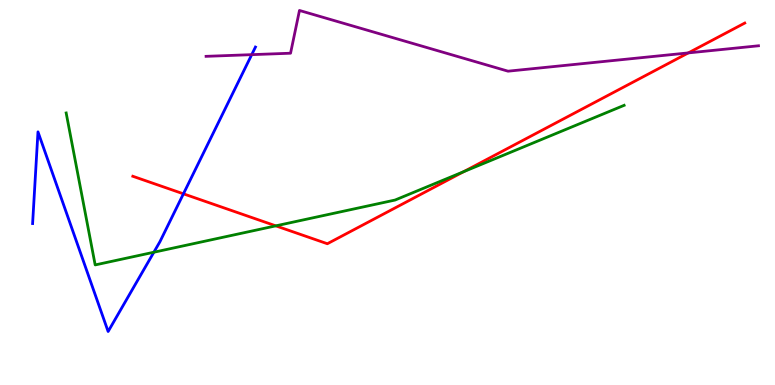[{'lines': ['blue', 'red'], 'intersections': [{'x': 2.37, 'y': 4.97}]}, {'lines': ['green', 'red'], 'intersections': [{'x': 3.56, 'y': 4.13}, {'x': 5.98, 'y': 5.54}]}, {'lines': ['purple', 'red'], 'intersections': [{'x': 8.88, 'y': 8.63}]}, {'lines': ['blue', 'green'], 'intersections': [{'x': 1.99, 'y': 3.45}]}, {'lines': ['blue', 'purple'], 'intersections': [{'x': 3.25, 'y': 8.58}]}, {'lines': ['green', 'purple'], 'intersections': []}]